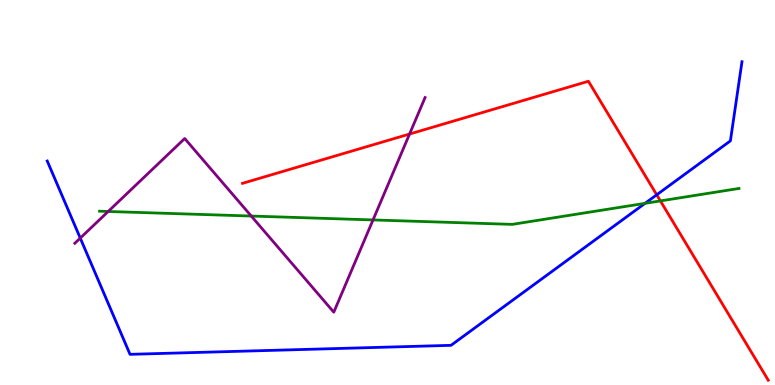[{'lines': ['blue', 'red'], 'intersections': [{'x': 8.47, 'y': 4.94}]}, {'lines': ['green', 'red'], 'intersections': [{'x': 8.52, 'y': 4.78}]}, {'lines': ['purple', 'red'], 'intersections': [{'x': 5.28, 'y': 6.52}]}, {'lines': ['blue', 'green'], 'intersections': [{'x': 8.32, 'y': 4.72}]}, {'lines': ['blue', 'purple'], 'intersections': [{'x': 1.04, 'y': 3.82}]}, {'lines': ['green', 'purple'], 'intersections': [{'x': 1.4, 'y': 4.51}, {'x': 3.24, 'y': 4.39}, {'x': 4.81, 'y': 4.29}]}]